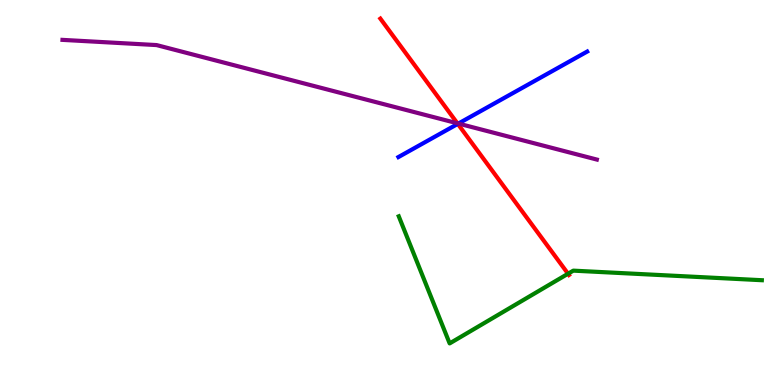[{'lines': ['blue', 'red'], 'intersections': [{'x': 5.91, 'y': 6.78}]}, {'lines': ['green', 'red'], 'intersections': [{'x': 7.33, 'y': 2.89}]}, {'lines': ['purple', 'red'], 'intersections': [{'x': 5.9, 'y': 6.8}]}, {'lines': ['blue', 'green'], 'intersections': []}, {'lines': ['blue', 'purple'], 'intersections': [{'x': 5.91, 'y': 6.79}]}, {'lines': ['green', 'purple'], 'intersections': []}]